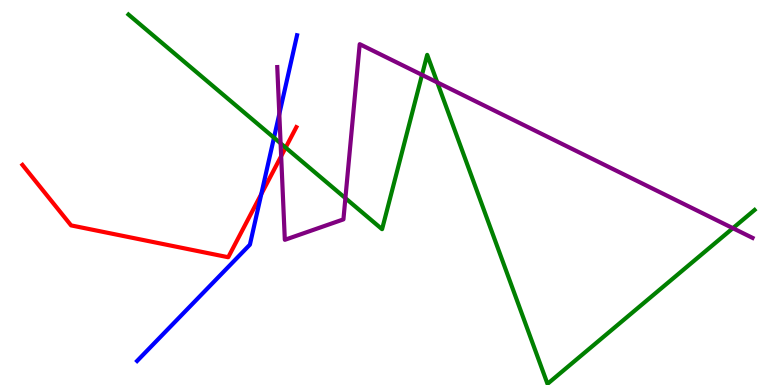[{'lines': ['blue', 'red'], 'intersections': [{'x': 3.37, 'y': 4.96}]}, {'lines': ['green', 'red'], 'intersections': [{'x': 3.69, 'y': 6.17}]}, {'lines': ['purple', 'red'], 'intersections': [{'x': 3.63, 'y': 5.94}]}, {'lines': ['blue', 'green'], 'intersections': [{'x': 3.54, 'y': 6.42}]}, {'lines': ['blue', 'purple'], 'intersections': [{'x': 3.6, 'y': 7.04}]}, {'lines': ['green', 'purple'], 'intersections': [{'x': 3.62, 'y': 6.28}, {'x': 4.46, 'y': 4.85}, {'x': 5.45, 'y': 8.05}, {'x': 5.64, 'y': 7.86}, {'x': 9.46, 'y': 4.07}]}]